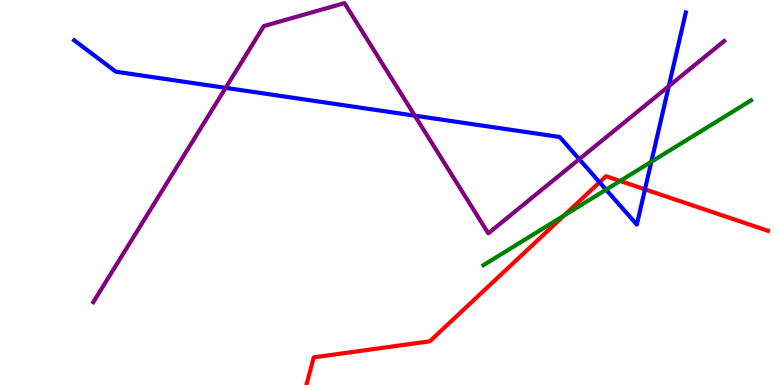[{'lines': ['blue', 'red'], 'intersections': [{'x': 7.74, 'y': 5.27}, {'x': 8.32, 'y': 5.08}]}, {'lines': ['green', 'red'], 'intersections': [{'x': 7.28, 'y': 4.4}, {'x': 8.0, 'y': 5.3}]}, {'lines': ['purple', 'red'], 'intersections': []}, {'lines': ['blue', 'green'], 'intersections': [{'x': 7.82, 'y': 5.07}, {'x': 8.4, 'y': 5.8}]}, {'lines': ['blue', 'purple'], 'intersections': [{'x': 2.91, 'y': 7.72}, {'x': 5.35, 'y': 7.0}, {'x': 7.47, 'y': 5.87}, {'x': 8.63, 'y': 7.76}]}, {'lines': ['green', 'purple'], 'intersections': []}]